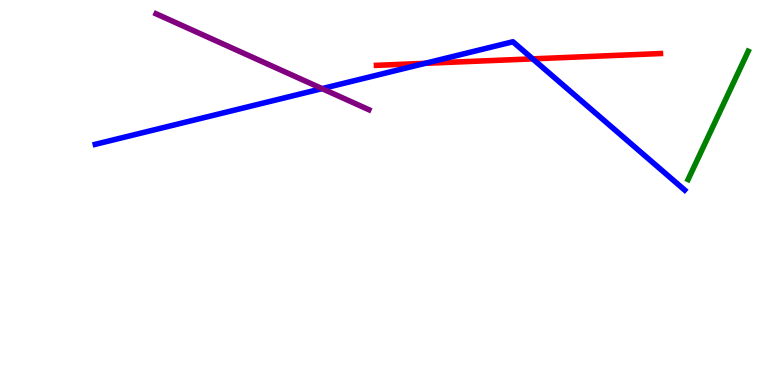[{'lines': ['blue', 'red'], 'intersections': [{'x': 5.49, 'y': 8.36}, {'x': 6.87, 'y': 8.47}]}, {'lines': ['green', 'red'], 'intersections': []}, {'lines': ['purple', 'red'], 'intersections': []}, {'lines': ['blue', 'green'], 'intersections': []}, {'lines': ['blue', 'purple'], 'intersections': [{'x': 4.16, 'y': 7.7}]}, {'lines': ['green', 'purple'], 'intersections': []}]